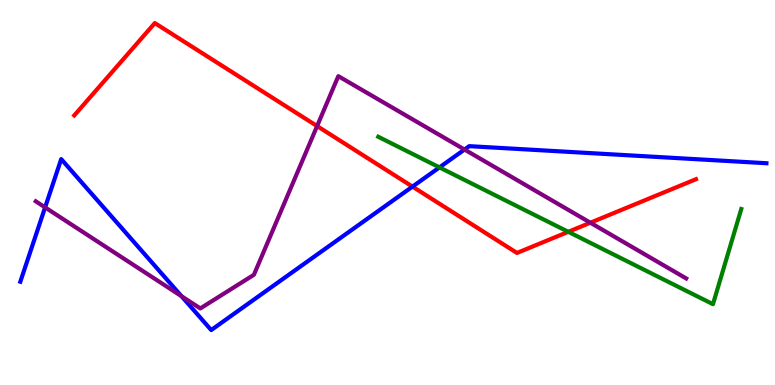[{'lines': ['blue', 'red'], 'intersections': [{'x': 5.32, 'y': 5.15}]}, {'lines': ['green', 'red'], 'intersections': [{'x': 7.33, 'y': 3.98}]}, {'lines': ['purple', 'red'], 'intersections': [{'x': 4.09, 'y': 6.73}, {'x': 7.62, 'y': 4.22}]}, {'lines': ['blue', 'green'], 'intersections': [{'x': 5.67, 'y': 5.65}]}, {'lines': ['blue', 'purple'], 'intersections': [{'x': 0.582, 'y': 4.61}, {'x': 2.34, 'y': 2.31}, {'x': 5.99, 'y': 6.12}]}, {'lines': ['green', 'purple'], 'intersections': []}]